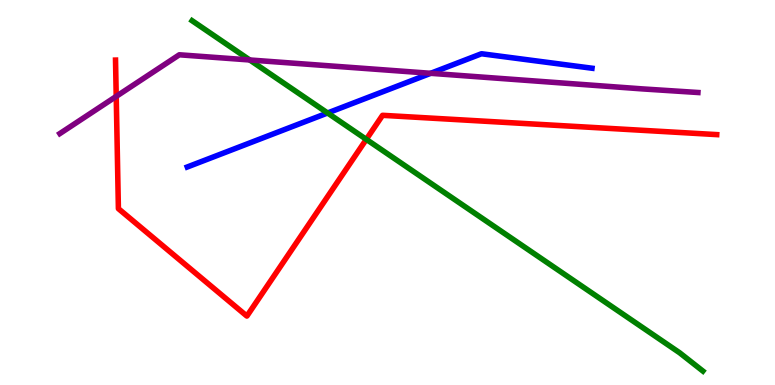[{'lines': ['blue', 'red'], 'intersections': []}, {'lines': ['green', 'red'], 'intersections': [{'x': 4.73, 'y': 6.38}]}, {'lines': ['purple', 'red'], 'intersections': [{'x': 1.5, 'y': 7.5}]}, {'lines': ['blue', 'green'], 'intersections': [{'x': 4.23, 'y': 7.07}]}, {'lines': ['blue', 'purple'], 'intersections': [{'x': 5.56, 'y': 8.1}]}, {'lines': ['green', 'purple'], 'intersections': [{'x': 3.22, 'y': 8.44}]}]